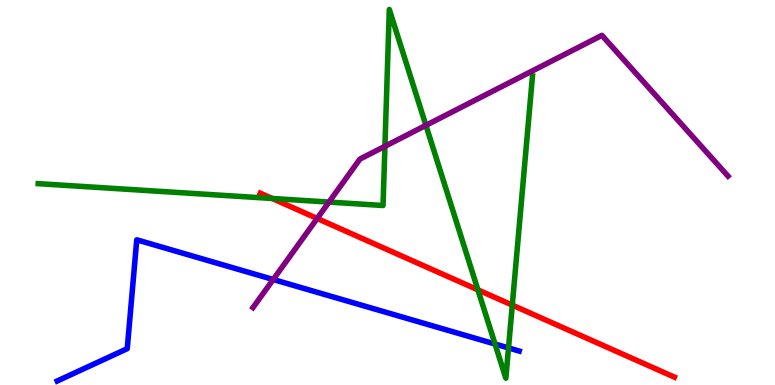[{'lines': ['blue', 'red'], 'intersections': []}, {'lines': ['green', 'red'], 'intersections': [{'x': 3.51, 'y': 4.84}, {'x': 6.17, 'y': 2.47}, {'x': 6.61, 'y': 2.08}]}, {'lines': ['purple', 'red'], 'intersections': [{'x': 4.09, 'y': 4.33}]}, {'lines': ['blue', 'green'], 'intersections': [{'x': 6.39, 'y': 1.06}, {'x': 6.56, 'y': 0.963}]}, {'lines': ['blue', 'purple'], 'intersections': [{'x': 3.53, 'y': 2.74}]}, {'lines': ['green', 'purple'], 'intersections': [{'x': 4.24, 'y': 4.75}, {'x': 4.97, 'y': 6.2}, {'x': 5.5, 'y': 6.74}]}]